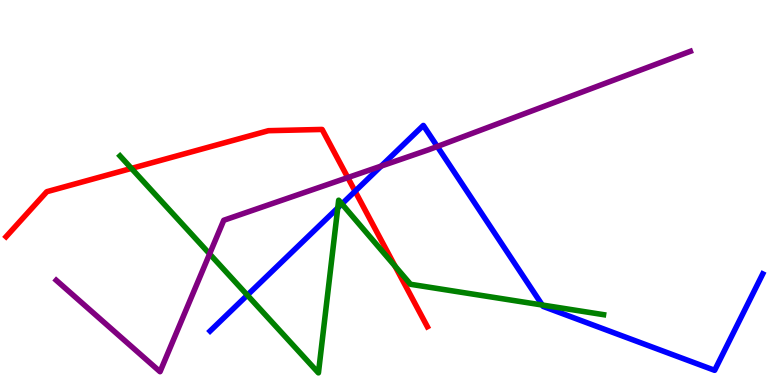[{'lines': ['blue', 'red'], 'intersections': [{'x': 4.58, 'y': 5.03}]}, {'lines': ['green', 'red'], 'intersections': [{'x': 1.7, 'y': 5.63}, {'x': 5.1, 'y': 3.09}]}, {'lines': ['purple', 'red'], 'intersections': [{'x': 4.49, 'y': 5.39}]}, {'lines': ['blue', 'green'], 'intersections': [{'x': 3.19, 'y': 2.33}, {'x': 4.36, 'y': 4.6}, {'x': 4.41, 'y': 4.7}, {'x': 7.0, 'y': 2.08}]}, {'lines': ['blue', 'purple'], 'intersections': [{'x': 4.92, 'y': 5.69}, {'x': 5.64, 'y': 6.2}]}, {'lines': ['green', 'purple'], 'intersections': [{'x': 2.7, 'y': 3.41}]}]